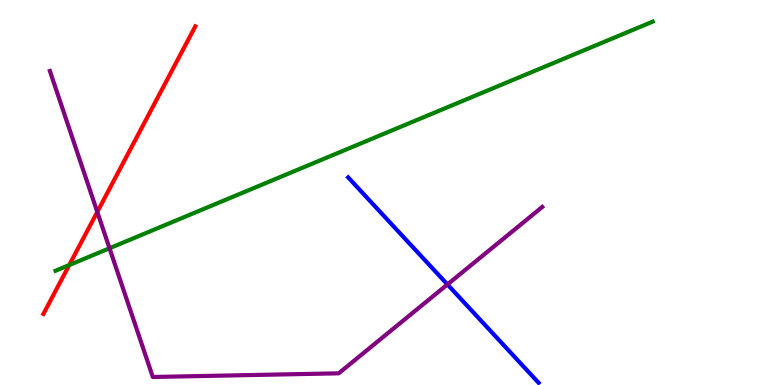[{'lines': ['blue', 'red'], 'intersections': []}, {'lines': ['green', 'red'], 'intersections': [{'x': 0.893, 'y': 3.11}]}, {'lines': ['purple', 'red'], 'intersections': [{'x': 1.26, 'y': 4.5}]}, {'lines': ['blue', 'green'], 'intersections': []}, {'lines': ['blue', 'purple'], 'intersections': [{'x': 5.77, 'y': 2.61}]}, {'lines': ['green', 'purple'], 'intersections': [{'x': 1.41, 'y': 3.55}]}]